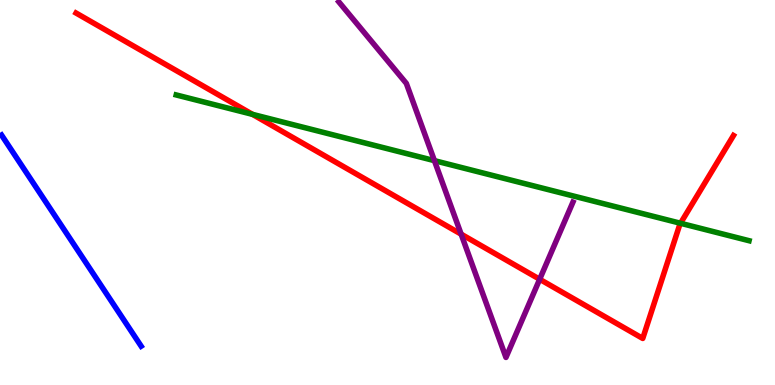[{'lines': ['blue', 'red'], 'intersections': []}, {'lines': ['green', 'red'], 'intersections': [{'x': 3.26, 'y': 7.03}, {'x': 8.78, 'y': 4.2}]}, {'lines': ['purple', 'red'], 'intersections': [{'x': 5.95, 'y': 3.92}, {'x': 6.96, 'y': 2.75}]}, {'lines': ['blue', 'green'], 'intersections': []}, {'lines': ['blue', 'purple'], 'intersections': []}, {'lines': ['green', 'purple'], 'intersections': [{'x': 5.61, 'y': 5.83}]}]